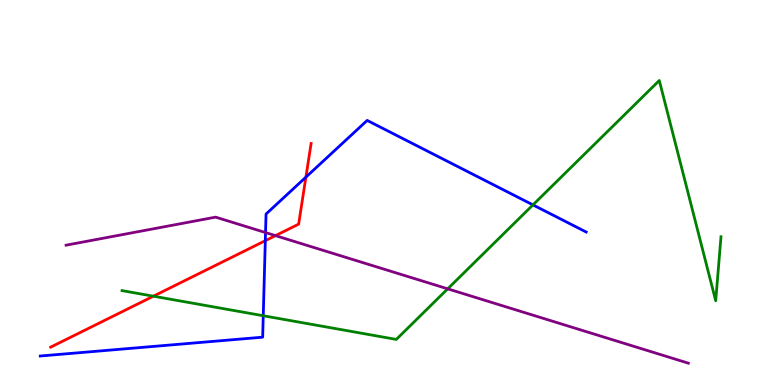[{'lines': ['blue', 'red'], 'intersections': [{'x': 3.42, 'y': 3.75}, {'x': 3.95, 'y': 5.4}]}, {'lines': ['green', 'red'], 'intersections': [{'x': 1.98, 'y': 2.31}]}, {'lines': ['purple', 'red'], 'intersections': [{'x': 3.55, 'y': 3.88}]}, {'lines': ['blue', 'green'], 'intersections': [{'x': 3.4, 'y': 1.8}, {'x': 6.88, 'y': 4.68}]}, {'lines': ['blue', 'purple'], 'intersections': [{'x': 3.43, 'y': 3.96}]}, {'lines': ['green', 'purple'], 'intersections': [{'x': 5.78, 'y': 2.5}]}]